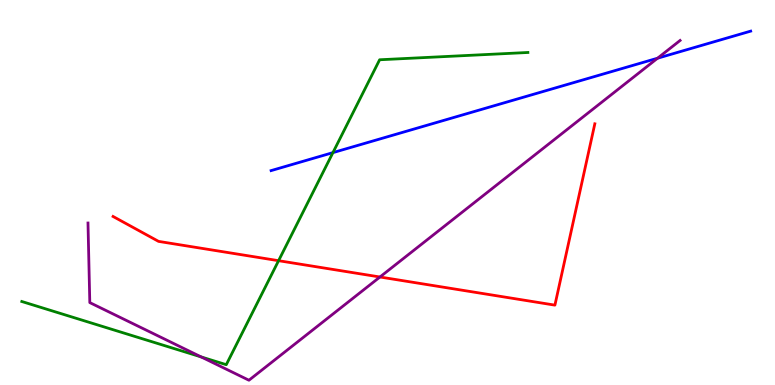[{'lines': ['blue', 'red'], 'intersections': []}, {'lines': ['green', 'red'], 'intersections': [{'x': 3.59, 'y': 3.23}]}, {'lines': ['purple', 'red'], 'intersections': [{'x': 4.9, 'y': 2.81}]}, {'lines': ['blue', 'green'], 'intersections': [{'x': 4.3, 'y': 6.04}]}, {'lines': ['blue', 'purple'], 'intersections': [{'x': 8.48, 'y': 8.49}]}, {'lines': ['green', 'purple'], 'intersections': [{'x': 2.6, 'y': 0.729}]}]